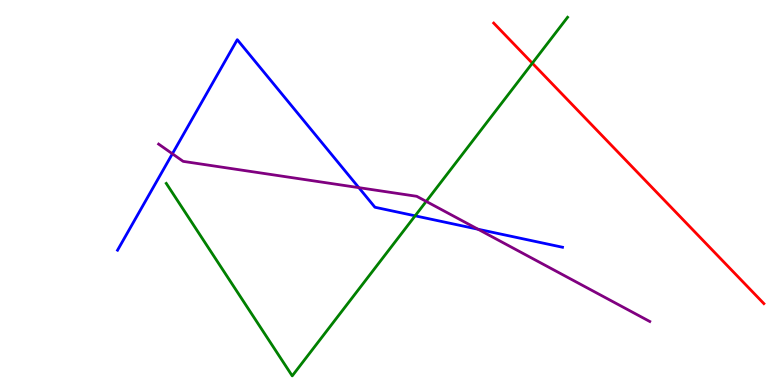[{'lines': ['blue', 'red'], 'intersections': []}, {'lines': ['green', 'red'], 'intersections': [{'x': 6.87, 'y': 8.36}]}, {'lines': ['purple', 'red'], 'intersections': []}, {'lines': ['blue', 'green'], 'intersections': [{'x': 5.36, 'y': 4.39}]}, {'lines': ['blue', 'purple'], 'intersections': [{'x': 2.22, 'y': 6.01}, {'x': 4.63, 'y': 5.13}, {'x': 6.17, 'y': 4.05}]}, {'lines': ['green', 'purple'], 'intersections': [{'x': 5.5, 'y': 4.77}]}]